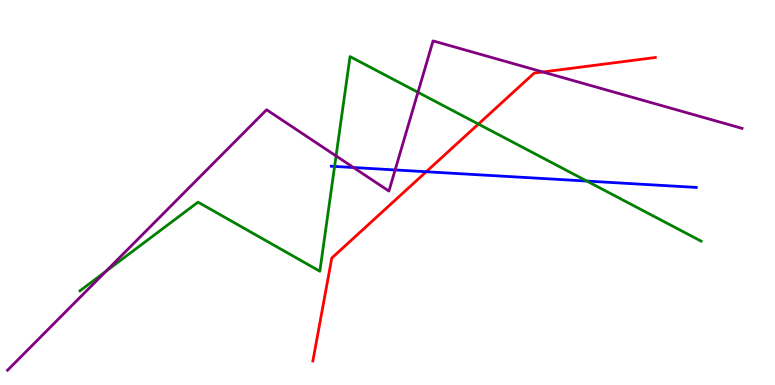[{'lines': ['blue', 'red'], 'intersections': [{'x': 5.5, 'y': 5.54}]}, {'lines': ['green', 'red'], 'intersections': [{'x': 6.17, 'y': 6.78}]}, {'lines': ['purple', 'red'], 'intersections': [{'x': 7.0, 'y': 8.13}]}, {'lines': ['blue', 'green'], 'intersections': [{'x': 4.32, 'y': 5.68}, {'x': 7.57, 'y': 5.3}]}, {'lines': ['blue', 'purple'], 'intersections': [{'x': 4.56, 'y': 5.65}, {'x': 5.1, 'y': 5.59}]}, {'lines': ['green', 'purple'], 'intersections': [{'x': 1.37, 'y': 2.95}, {'x': 4.34, 'y': 5.95}, {'x': 5.39, 'y': 7.6}]}]